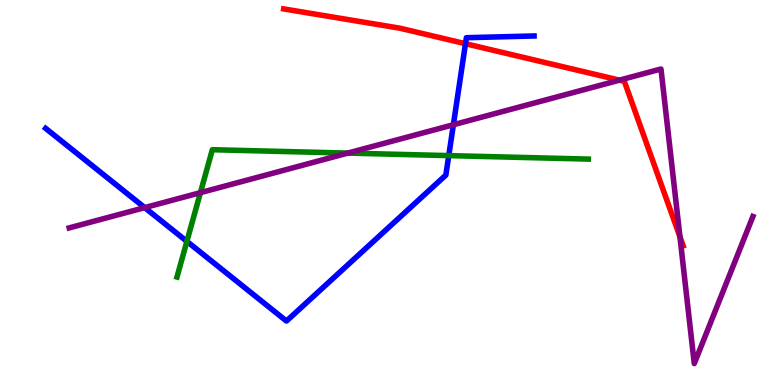[{'lines': ['blue', 'red'], 'intersections': [{'x': 6.01, 'y': 8.86}]}, {'lines': ['green', 'red'], 'intersections': []}, {'lines': ['purple', 'red'], 'intersections': [{'x': 7.99, 'y': 7.92}, {'x': 8.77, 'y': 3.85}]}, {'lines': ['blue', 'green'], 'intersections': [{'x': 2.41, 'y': 3.73}, {'x': 5.79, 'y': 5.96}]}, {'lines': ['blue', 'purple'], 'intersections': [{'x': 1.87, 'y': 4.61}, {'x': 5.85, 'y': 6.76}]}, {'lines': ['green', 'purple'], 'intersections': [{'x': 2.59, 'y': 5.0}, {'x': 4.49, 'y': 6.02}]}]